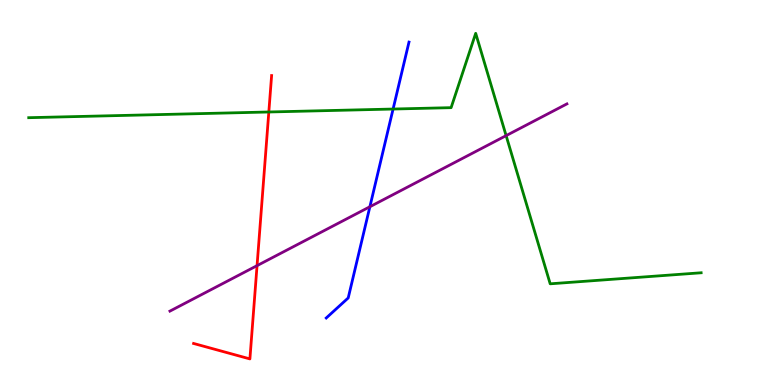[{'lines': ['blue', 'red'], 'intersections': []}, {'lines': ['green', 'red'], 'intersections': [{'x': 3.47, 'y': 7.09}]}, {'lines': ['purple', 'red'], 'intersections': [{'x': 3.32, 'y': 3.1}]}, {'lines': ['blue', 'green'], 'intersections': [{'x': 5.07, 'y': 7.17}]}, {'lines': ['blue', 'purple'], 'intersections': [{'x': 4.77, 'y': 4.63}]}, {'lines': ['green', 'purple'], 'intersections': [{'x': 6.53, 'y': 6.48}]}]